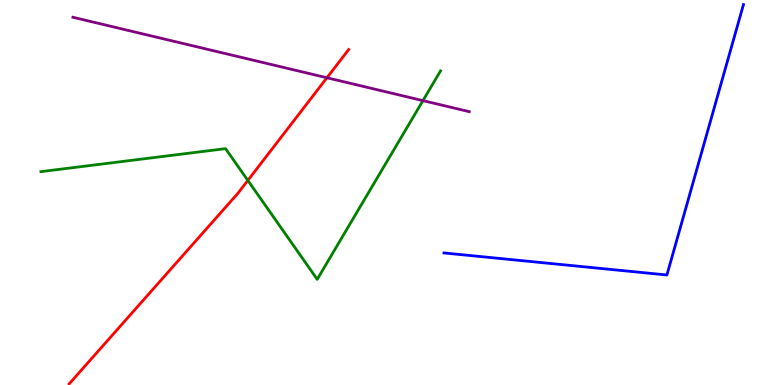[{'lines': ['blue', 'red'], 'intersections': []}, {'lines': ['green', 'red'], 'intersections': [{'x': 3.2, 'y': 5.31}]}, {'lines': ['purple', 'red'], 'intersections': [{'x': 4.22, 'y': 7.98}]}, {'lines': ['blue', 'green'], 'intersections': []}, {'lines': ['blue', 'purple'], 'intersections': []}, {'lines': ['green', 'purple'], 'intersections': [{'x': 5.46, 'y': 7.39}]}]